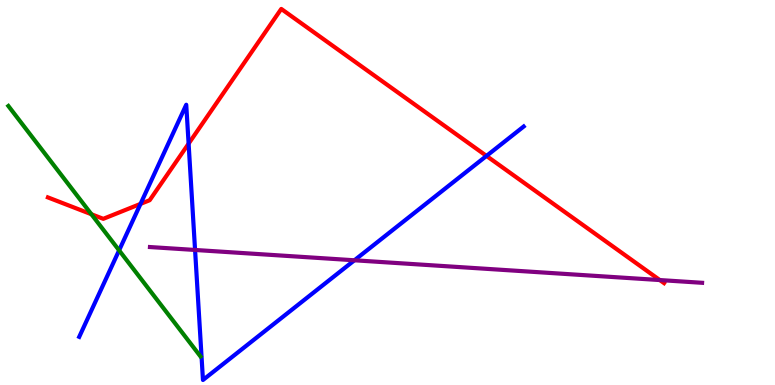[{'lines': ['blue', 'red'], 'intersections': [{'x': 1.81, 'y': 4.7}, {'x': 2.43, 'y': 6.27}, {'x': 6.28, 'y': 5.95}]}, {'lines': ['green', 'red'], 'intersections': [{'x': 1.18, 'y': 4.44}]}, {'lines': ['purple', 'red'], 'intersections': [{'x': 8.51, 'y': 2.73}]}, {'lines': ['blue', 'green'], 'intersections': [{'x': 1.54, 'y': 3.5}]}, {'lines': ['blue', 'purple'], 'intersections': [{'x': 2.52, 'y': 3.51}, {'x': 4.57, 'y': 3.24}]}, {'lines': ['green', 'purple'], 'intersections': []}]